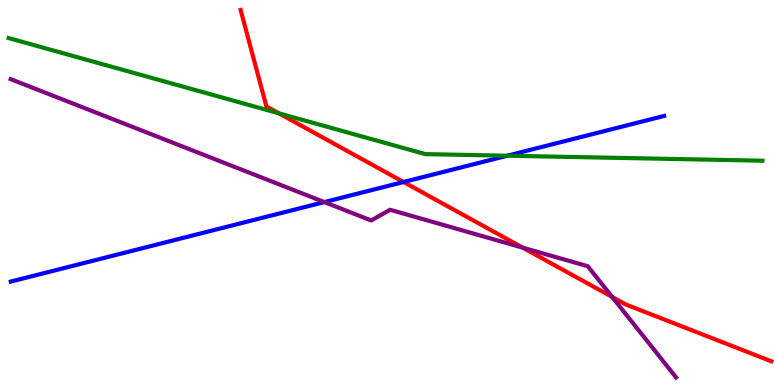[{'lines': ['blue', 'red'], 'intersections': [{'x': 5.21, 'y': 5.27}]}, {'lines': ['green', 'red'], 'intersections': [{'x': 3.6, 'y': 7.06}]}, {'lines': ['purple', 'red'], 'intersections': [{'x': 6.74, 'y': 3.57}, {'x': 7.9, 'y': 2.29}]}, {'lines': ['blue', 'green'], 'intersections': [{'x': 6.55, 'y': 5.96}]}, {'lines': ['blue', 'purple'], 'intersections': [{'x': 4.18, 'y': 4.75}]}, {'lines': ['green', 'purple'], 'intersections': []}]